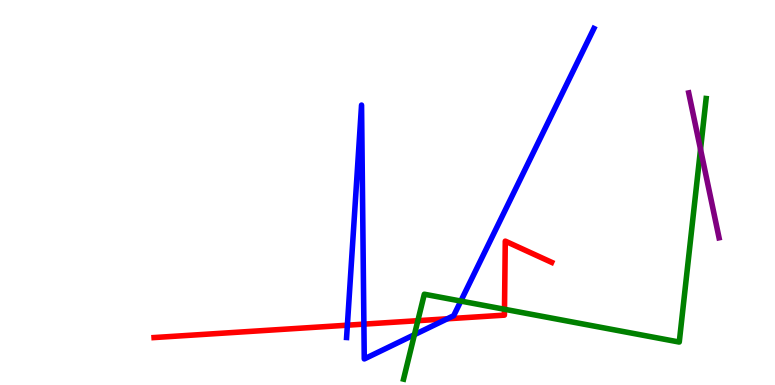[{'lines': ['blue', 'red'], 'intersections': [{'x': 4.48, 'y': 1.55}, {'x': 4.7, 'y': 1.58}, {'x': 5.77, 'y': 1.72}]}, {'lines': ['green', 'red'], 'intersections': [{'x': 5.39, 'y': 1.67}, {'x': 6.51, 'y': 1.97}]}, {'lines': ['purple', 'red'], 'intersections': []}, {'lines': ['blue', 'green'], 'intersections': [{'x': 5.35, 'y': 1.31}, {'x': 5.95, 'y': 2.18}]}, {'lines': ['blue', 'purple'], 'intersections': []}, {'lines': ['green', 'purple'], 'intersections': [{'x': 9.04, 'y': 6.12}]}]